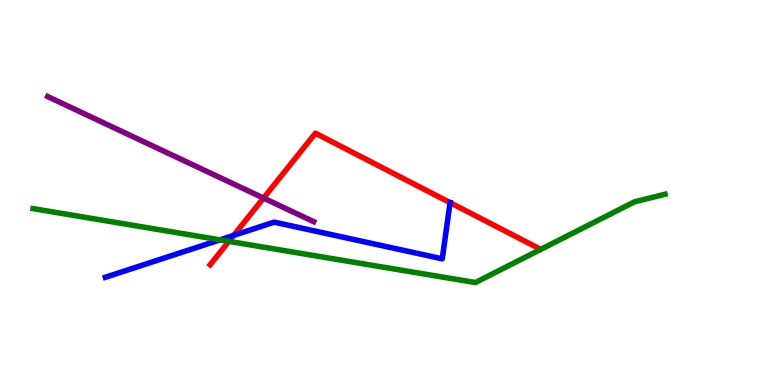[{'lines': ['blue', 'red'], 'intersections': [{'x': 3.02, 'y': 3.89}, {'x': 5.81, 'y': 4.74}]}, {'lines': ['green', 'red'], 'intersections': [{'x': 2.95, 'y': 3.73}]}, {'lines': ['purple', 'red'], 'intersections': [{'x': 3.4, 'y': 4.86}]}, {'lines': ['blue', 'green'], 'intersections': [{'x': 2.84, 'y': 3.77}]}, {'lines': ['blue', 'purple'], 'intersections': []}, {'lines': ['green', 'purple'], 'intersections': []}]